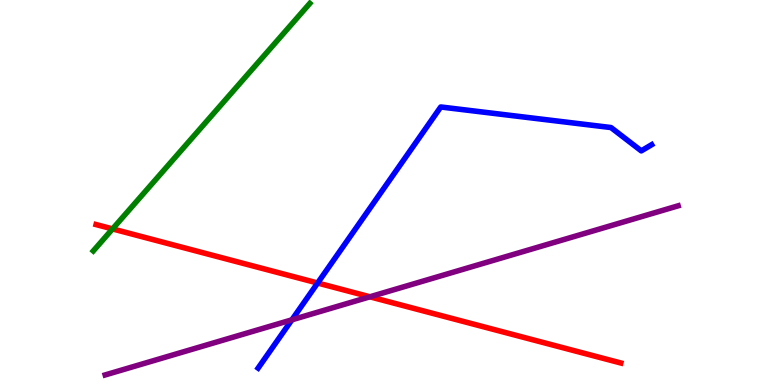[{'lines': ['blue', 'red'], 'intersections': [{'x': 4.1, 'y': 2.65}]}, {'lines': ['green', 'red'], 'intersections': [{'x': 1.45, 'y': 4.05}]}, {'lines': ['purple', 'red'], 'intersections': [{'x': 4.77, 'y': 2.29}]}, {'lines': ['blue', 'green'], 'intersections': []}, {'lines': ['blue', 'purple'], 'intersections': [{'x': 3.77, 'y': 1.69}]}, {'lines': ['green', 'purple'], 'intersections': []}]